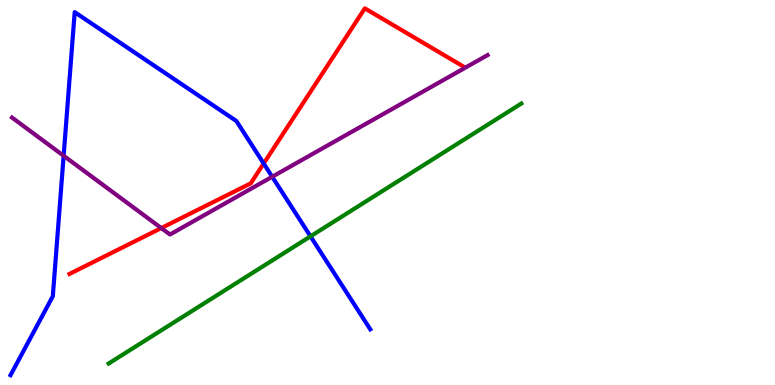[{'lines': ['blue', 'red'], 'intersections': [{'x': 3.4, 'y': 5.75}]}, {'lines': ['green', 'red'], 'intersections': []}, {'lines': ['purple', 'red'], 'intersections': [{'x': 2.08, 'y': 4.08}]}, {'lines': ['blue', 'green'], 'intersections': [{'x': 4.01, 'y': 3.86}]}, {'lines': ['blue', 'purple'], 'intersections': [{'x': 0.821, 'y': 5.95}, {'x': 3.51, 'y': 5.41}]}, {'lines': ['green', 'purple'], 'intersections': []}]